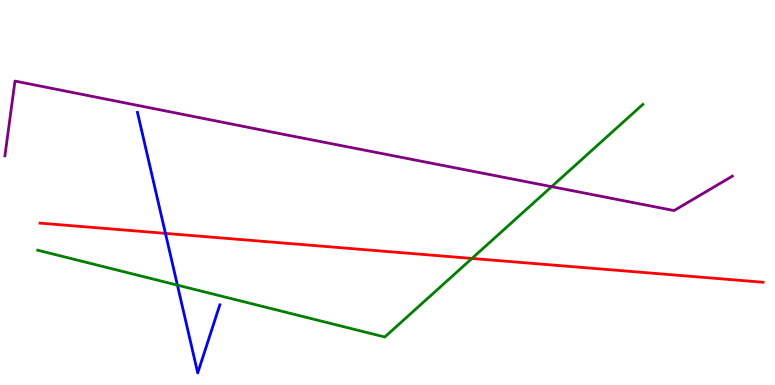[{'lines': ['blue', 'red'], 'intersections': [{'x': 2.13, 'y': 3.94}]}, {'lines': ['green', 'red'], 'intersections': [{'x': 6.09, 'y': 3.29}]}, {'lines': ['purple', 'red'], 'intersections': []}, {'lines': ['blue', 'green'], 'intersections': [{'x': 2.29, 'y': 2.59}]}, {'lines': ['blue', 'purple'], 'intersections': []}, {'lines': ['green', 'purple'], 'intersections': [{'x': 7.12, 'y': 5.15}]}]